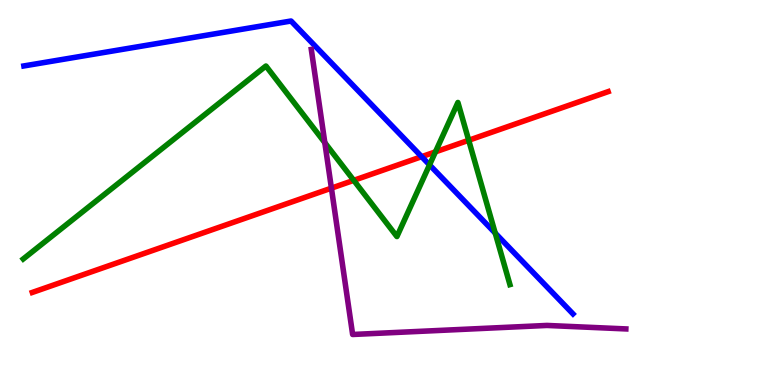[{'lines': ['blue', 'red'], 'intersections': [{'x': 5.44, 'y': 5.93}]}, {'lines': ['green', 'red'], 'intersections': [{'x': 4.56, 'y': 5.32}, {'x': 5.62, 'y': 6.06}, {'x': 6.05, 'y': 6.36}]}, {'lines': ['purple', 'red'], 'intersections': [{'x': 4.28, 'y': 5.11}]}, {'lines': ['blue', 'green'], 'intersections': [{'x': 5.54, 'y': 5.72}, {'x': 6.39, 'y': 3.95}]}, {'lines': ['blue', 'purple'], 'intersections': []}, {'lines': ['green', 'purple'], 'intersections': [{'x': 4.19, 'y': 6.29}]}]